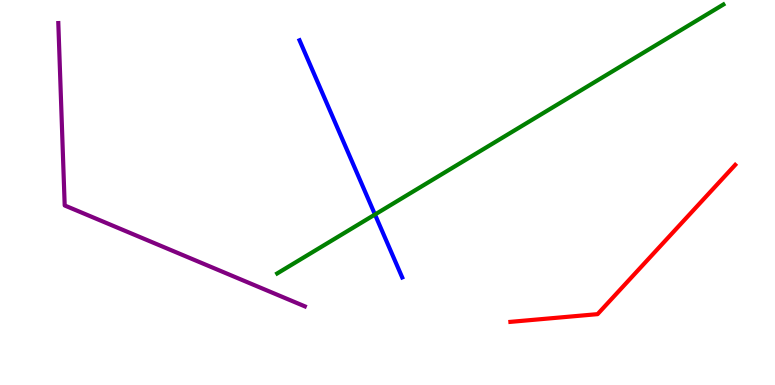[{'lines': ['blue', 'red'], 'intersections': []}, {'lines': ['green', 'red'], 'intersections': []}, {'lines': ['purple', 'red'], 'intersections': []}, {'lines': ['blue', 'green'], 'intersections': [{'x': 4.84, 'y': 4.43}]}, {'lines': ['blue', 'purple'], 'intersections': []}, {'lines': ['green', 'purple'], 'intersections': []}]